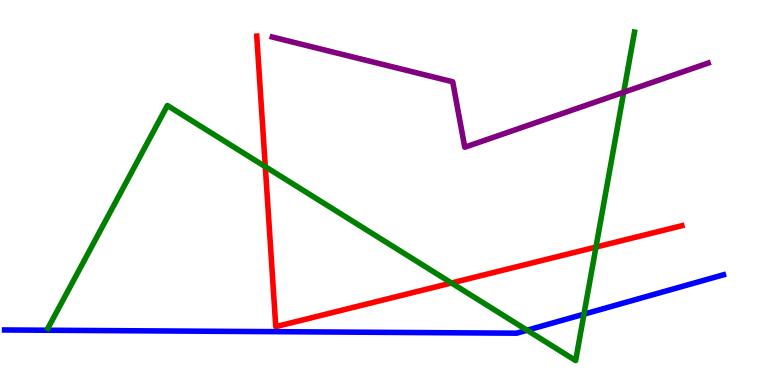[{'lines': ['blue', 'red'], 'intersections': []}, {'lines': ['green', 'red'], 'intersections': [{'x': 3.42, 'y': 5.67}, {'x': 5.83, 'y': 2.65}, {'x': 7.69, 'y': 3.58}]}, {'lines': ['purple', 'red'], 'intersections': []}, {'lines': ['blue', 'green'], 'intersections': [{'x': 6.8, 'y': 1.42}, {'x': 7.53, 'y': 1.84}]}, {'lines': ['blue', 'purple'], 'intersections': []}, {'lines': ['green', 'purple'], 'intersections': [{'x': 8.05, 'y': 7.6}]}]